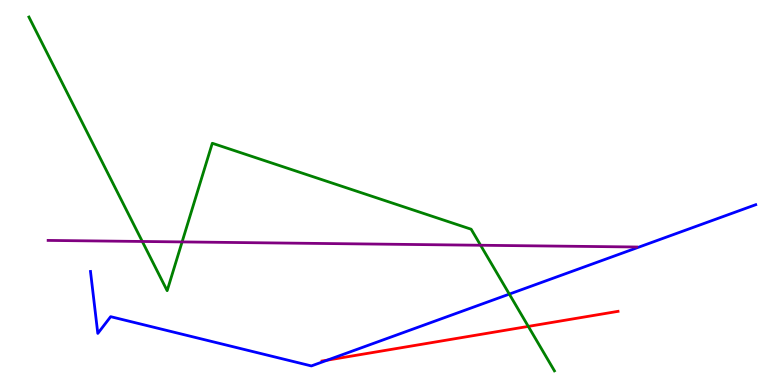[{'lines': ['blue', 'red'], 'intersections': [{'x': 4.22, 'y': 0.646}]}, {'lines': ['green', 'red'], 'intersections': [{'x': 6.82, 'y': 1.52}]}, {'lines': ['purple', 'red'], 'intersections': []}, {'lines': ['blue', 'green'], 'intersections': [{'x': 6.57, 'y': 2.36}]}, {'lines': ['blue', 'purple'], 'intersections': []}, {'lines': ['green', 'purple'], 'intersections': [{'x': 1.84, 'y': 3.73}, {'x': 2.35, 'y': 3.72}, {'x': 6.2, 'y': 3.63}]}]